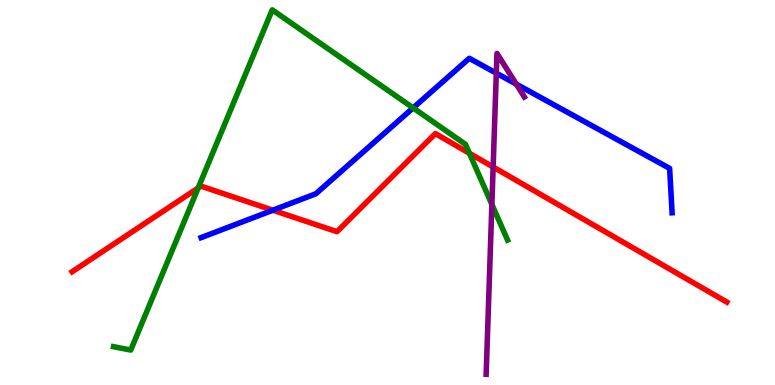[{'lines': ['blue', 'red'], 'intersections': [{'x': 3.52, 'y': 4.54}]}, {'lines': ['green', 'red'], 'intersections': [{'x': 2.56, 'y': 5.12}, {'x': 6.06, 'y': 6.02}]}, {'lines': ['purple', 'red'], 'intersections': [{'x': 6.36, 'y': 5.66}]}, {'lines': ['blue', 'green'], 'intersections': [{'x': 5.33, 'y': 7.2}]}, {'lines': ['blue', 'purple'], 'intersections': [{'x': 6.4, 'y': 8.1}, {'x': 6.66, 'y': 7.81}]}, {'lines': ['green', 'purple'], 'intersections': [{'x': 6.35, 'y': 4.69}]}]